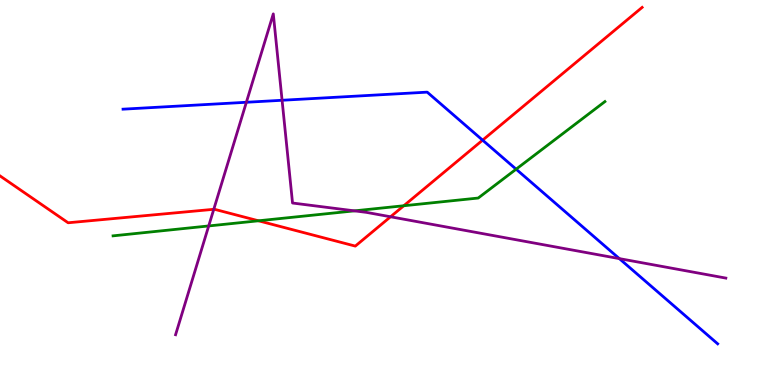[{'lines': ['blue', 'red'], 'intersections': [{'x': 6.23, 'y': 6.36}]}, {'lines': ['green', 'red'], 'intersections': [{'x': 3.34, 'y': 4.27}, {'x': 5.21, 'y': 4.66}]}, {'lines': ['purple', 'red'], 'intersections': [{'x': 2.76, 'y': 4.56}, {'x': 5.04, 'y': 4.37}]}, {'lines': ['blue', 'green'], 'intersections': [{'x': 6.66, 'y': 5.61}]}, {'lines': ['blue', 'purple'], 'intersections': [{'x': 3.18, 'y': 7.34}, {'x': 3.64, 'y': 7.4}, {'x': 7.99, 'y': 3.28}]}, {'lines': ['green', 'purple'], 'intersections': [{'x': 2.69, 'y': 4.13}, {'x': 4.57, 'y': 4.52}]}]